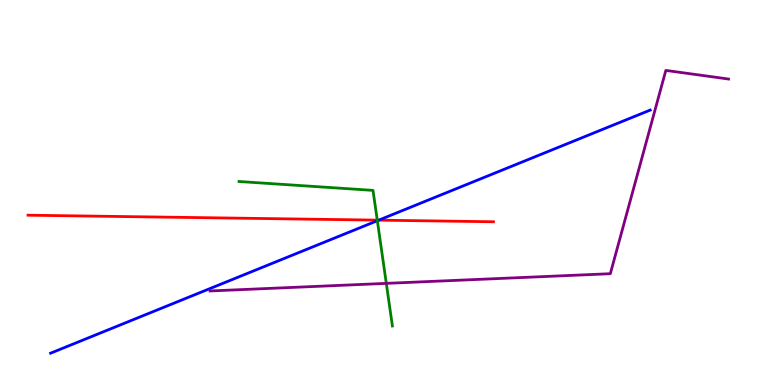[{'lines': ['blue', 'red'], 'intersections': [{'x': 4.89, 'y': 4.28}]}, {'lines': ['green', 'red'], 'intersections': [{'x': 4.87, 'y': 4.28}]}, {'lines': ['purple', 'red'], 'intersections': []}, {'lines': ['blue', 'green'], 'intersections': [{'x': 4.87, 'y': 4.27}]}, {'lines': ['blue', 'purple'], 'intersections': []}, {'lines': ['green', 'purple'], 'intersections': [{'x': 4.98, 'y': 2.64}]}]